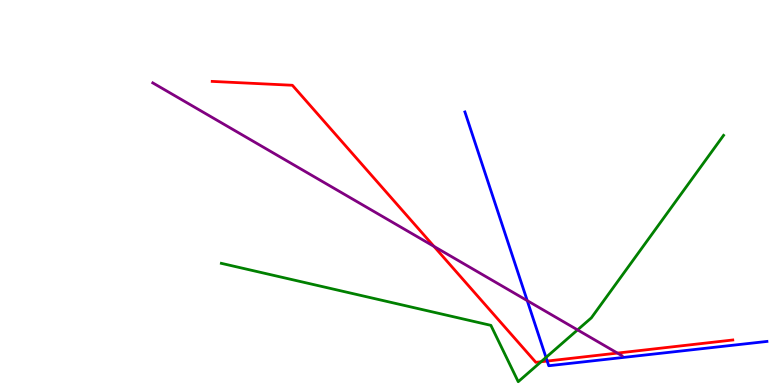[{'lines': ['blue', 'red'], 'intersections': [{'x': 7.06, 'y': 0.622}]}, {'lines': ['green', 'red'], 'intersections': [{'x': 6.98, 'y': 0.604}]}, {'lines': ['purple', 'red'], 'intersections': [{'x': 5.6, 'y': 3.6}, {'x': 7.97, 'y': 0.829}]}, {'lines': ['blue', 'green'], 'intersections': [{'x': 7.05, 'y': 0.716}]}, {'lines': ['blue', 'purple'], 'intersections': [{'x': 6.8, 'y': 2.19}]}, {'lines': ['green', 'purple'], 'intersections': [{'x': 7.45, 'y': 1.43}]}]